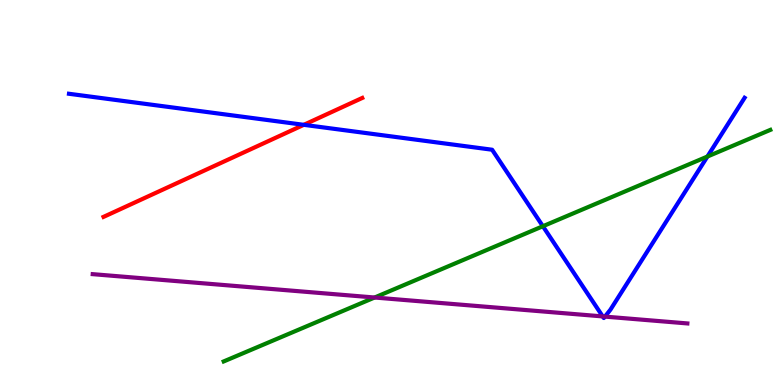[{'lines': ['blue', 'red'], 'intersections': [{'x': 3.92, 'y': 6.76}]}, {'lines': ['green', 'red'], 'intersections': []}, {'lines': ['purple', 'red'], 'intersections': []}, {'lines': ['blue', 'green'], 'intersections': [{'x': 7.0, 'y': 4.12}, {'x': 9.13, 'y': 5.93}]}, {'lines': ['blue', 'purple'], 'intersections': [{'x': 7.78, 'y': 1.78}, {'x': 7.81, 'y': 1.78}]}, {'lines': ['green', 'purple'], 'intersections': [{'x': 4.83, 'y': 2.27}]}]